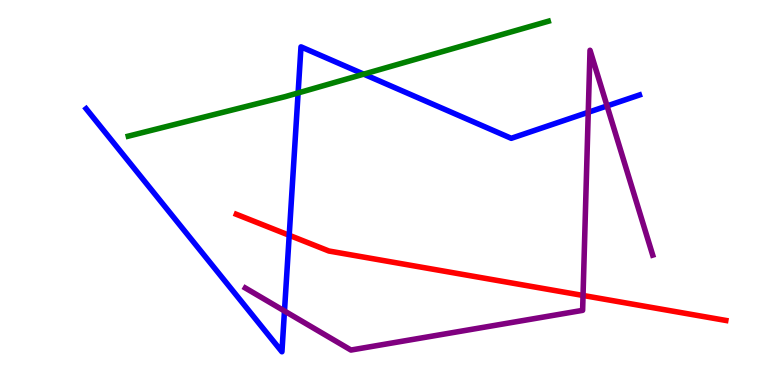[{'lines': ['blue', 'red'], 'intersections': [{'x': 3.73, 'y': 3.89}]}, {'lines': ['green', 'red'], 'intersections': []}, {'lines': ['purple', 'red'], 'intersections': [{'x': 7.52, 'y': 2.33}]}, {'lines': ['blue', 'green'], 'intersections': [{'x': 3.85, 'y': 7.59}, {'x': 4.69, 'y': 8.07}]}, {'lines': ['blue', 'purple'], 'intersections': [{'x': 3.67, 'y': 1.92}, {'x': 7.59, 'y': 7.08}, {'x': 7.83, 'y': 7.25}]}, {'lines': ['green', 'purple'], 'intersections': []}]